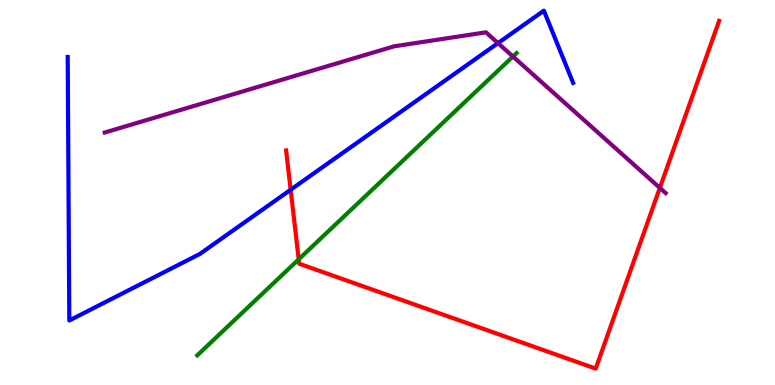[{'lines': ['blue', 'red'], 'intersections': [{'x': 3.75, 'y': 5.07}]}, {'lines': ['green', 'red'], 'intersections': [{'x': 3.85, 'y': 3.26}]}, {'lines': ['purple', 'red'], 'intersections': [{'x': 8.51, 'y': 5.12}]}, {'lines': ['blue', 'green'], 'intersections': []}, {'lines': ['blue', 'purple'], 'intersections': [{'x': 6.43, 'y': 8.88}]}, {'lines': ['green', 'purple'], 'intersections': [{'x': 6.62, 'y': 8.53}]}]